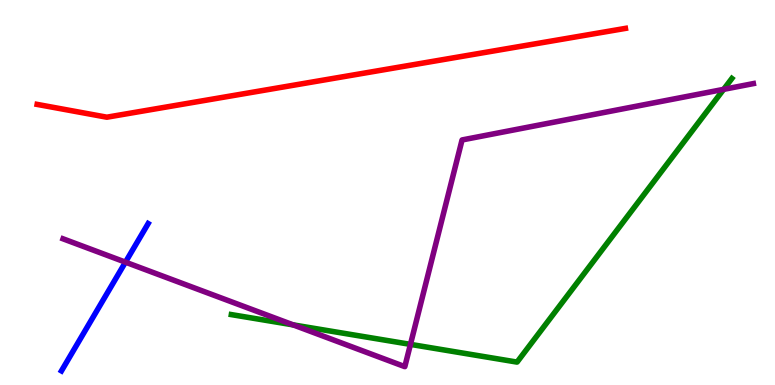[{'lines': ['blue', 'red'], 'intersections': []}, {'lines': ['green', 'red'], 'intersections': []}, {'lines': ['purple', 'red'], 'intersections': []}, {'lines': ['blue', 'green'], 'intersections': []}, {'lines': ['blue', 'purple'], 'intersections': [{'x': 1.62, 'y': 3.19}]}, {'lines': ['green', 'purple'], 'intersections': [{'x': 3.78, 'y': 1.56}, {'x': 5.3, 'y': 1.06}, {'x': 9.34, 'y': 7.68}]}]